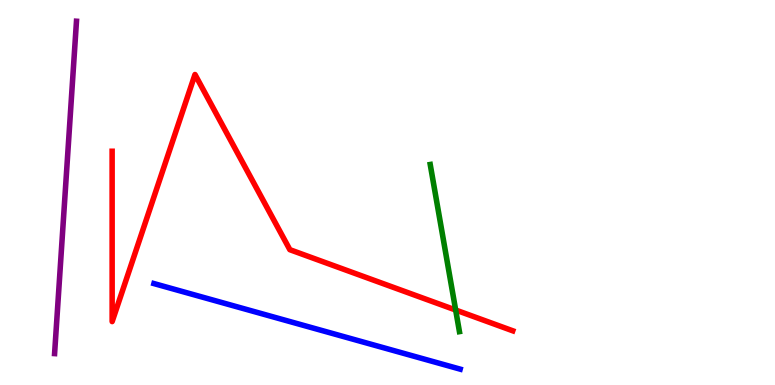[{'lines': ['blue', 'red'], 'intersections': []}, {'lines': ['green', 'red'], 'intersections': [{'x': 5.88, 'y': 1.95}]}, {'lines': ['purple', 'red'], 'intersections': []}, {'lines': ['blue', 'green'], 'intersections': []}, {'lines': ['blue', 'purple'], 'intersections': []}, {'lines': ['green', 'purple'], 'intersections': []}]